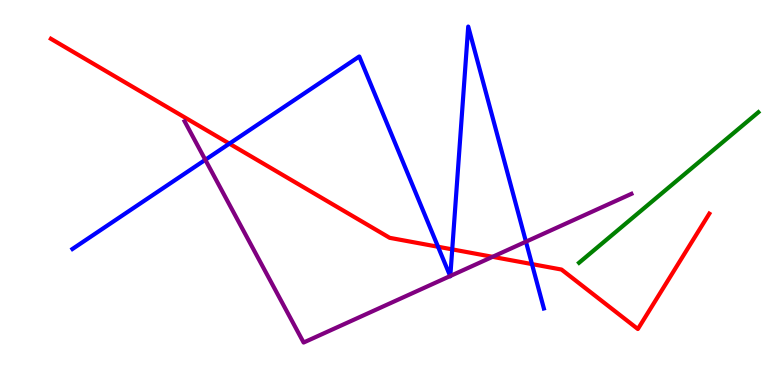[{'lines': ['blue', 'red'], 'intersections': [{'x': 2.96, 'y': 6.27}, {'x': 5.65, 'y': 3.59}, {'x': 5.84, 'y': 3.52}, {'x': 6.86, 'y': 3.14}]}, {'lines': ['green', 'red'], 'intersections': []}, {'lines': ['purple', 'red'], 'intersections': [{'x': 6.36, 'y': 3.33}]}, {'lines': ['blue', 'green'], 'intersections': []}, {'lines': ['blue', 'purple'], 'intersections': [{'x': 2.65, 'y': 5.85}, {'x': 5.81, 'y': 2.83}, {'x': 5.81, 'y': 2.83}, {'x': 6.79, 'y': 3.72}]}, {'lines': ['green', 'purple'], 'intersections': []}]